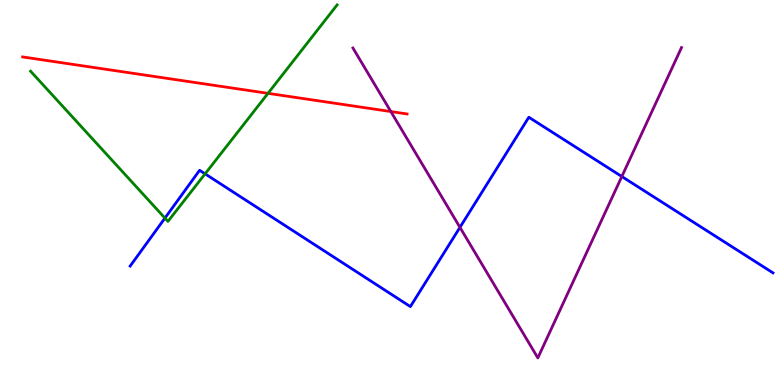[{'lines': ['blue', 'red'], 'intersections': []}, {'lines': ['green', 'red'], 'intersections': [{'x': 3.46, 'y': 7.58}]}, {'lines': ['purple', 'red'], 'intersections': [{'x': 5.04, 'y': 7.1}]}, {'lines': ['blue', 'green'], 'intersections': [{'x': 2.13, 'y': 4.34}, {'x': 2.65, 'y': 5.48}]}, {'lines': ['blue', 'purple'], 'intersections': [{'x': 5.93, 'y': 4.09}, {'x': 8.02, 'y': 5.42}]}, {'lines': ['green', 'purple'], 'intersections': []}]